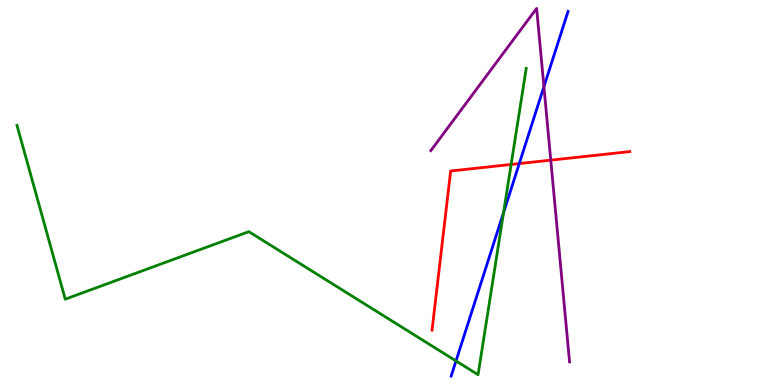[{'lines': ['blue', 'red'], 'intersections': [{'x': 6.7, 'y': 5.75}]}, {'lines': ['green', 'red'], 'intersections': [{'x': 6.6, 'y': 5.73}]}, {'lines': ['purple', 'red'], 'intersections': [{'x': 7.11, 'y': 5.84}]}, {'lines': ['blue', 'green'], 'intersections': [{'x': 5.88, 'y': 0.625}, {'x': 6.5, 'y': 4.48}]}, {'lines': ['blue', 'purple'], 'intersections': [{'x': 7.02, 'y': 7.75}]}, {'lines': ['green', 'purple'], 'intersections': []}]